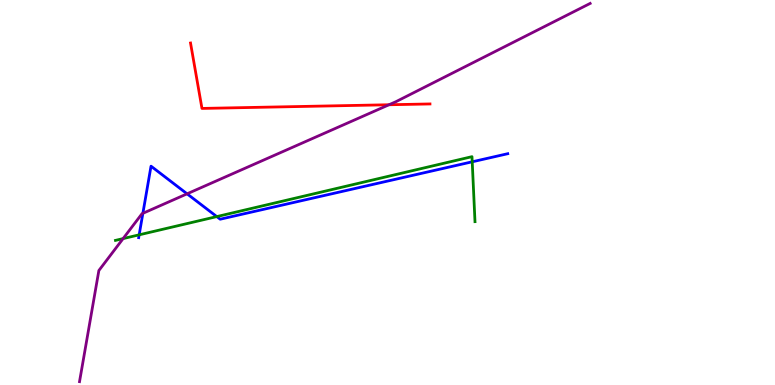[{'lines': ['blue', 'red'], 'intersections': []}, {'lines': ['green', 'red'], 'intersections': []}, {'lines': ['purple', 'red'], 'intersections': [{'x': 5.02, 'y': 7.28}]}, {'lines': ['blue', 'green'], 'intersections': [{'x': 1.8, 'y': 3.9}, {'x': 2.8, 'y': 4.37}, {'x': 6.09, 'y': 5.8}]}, {'lines': ['blue', 'purple'], 'intersections': [{'x': 1.84, 'y': 4.46}, {'x': 2.41, 'y': 4.97}]}, {'lines': ['green', 'purple'], 'intersections': [{'x': 1.59, 'y': 3.8}]}]